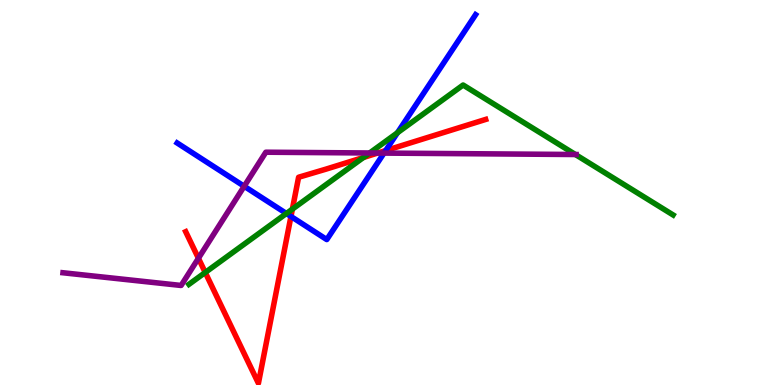[{'lines': ['blue', 'red'], 'intersections': [{'x': 3.75, 'y': 4.38}, {'x': 4.98, 'y': 6.09}]}, {'lines': ['green', 'red'], 'intersections': [{'x': 2.65, 'y': 2.92}, {'x': 3.77, 'y': 4.57}, {'x': 4.69, 'y': 5.91}]}, {'lines': ['purple', 'red'], 'intersections': [{'x': 2.56, 'y': 3.29}, {'x': 4.87, 'y': 6.02}]}, {'lines': ['blue', 'green'], 'intersections': [{'x': 3.7, 'y': 4.45}, {'x': 5.13, 'y': 6.55}]}, {'lines': ['blue', 'purple'], 'intersections': [{'x': 3.15, 'y': 5.16}, {'x': 4.95, 'y': 6.02}]}, {'lines': ['green', 'purple'], 'intersections': [{'x': 4.77, 'y': 6.03}, {'x': 7.42, 'y': 5.99}]}]